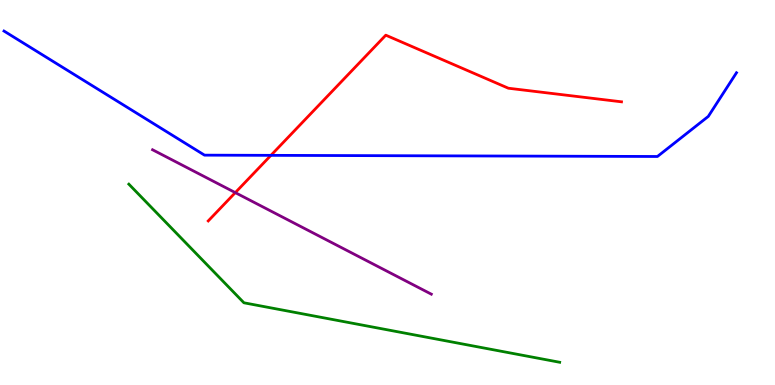[{'lines': ['blue', 'red'], 'intersections': [{'x': 3.5, 'y': 5.96}]}, {'lines': ['green', 'red'], 'intersections': []}, {'lines': ['purple', 'red'], 'intersections': [{'x': 3.04, 'y': 5.0}]}, {'lines': ['blue', 'green'], 'intersections': []}, {'lines': ['blue', 'purple'], 'intersections': []}, {'lines': ['green', 'purple'], 'intersections': []}]